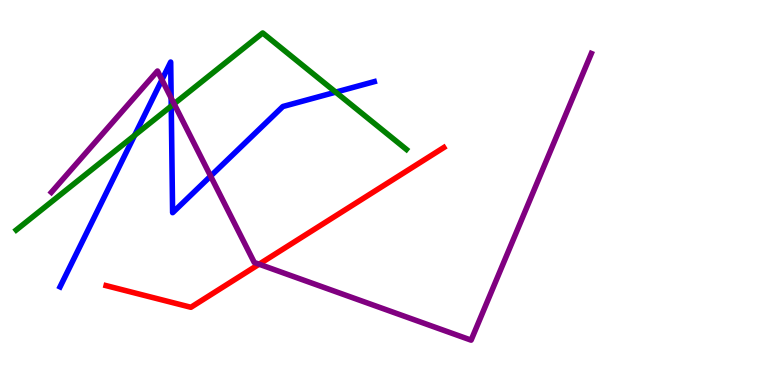[{'lines': ['blue', 'red'], 'intersections': []}, {'lines': ['green', 'red'], 'intersections': []}, {'lines': ['purple', 'red'], 'intersections': [{'x': 3.34, 'y': 3.14}]}, {'lines': ['blue', 'green'], 'intersections': [{'x': 1.74, 'y': 6.48}, {'x': 2.21, 'y': 7.24}, {'x': 4.33, 'y': 7.61}]}, {'lines': ['blue', 'purple'], 'intersections': [{'x': 2.09, 'y': 7.93}, {'x': 2.21, 'y': 7.45}, {'x': 2.72, 'y': 5.43}]}, {'lines': ['green', 'purple'], 'intersections': [{'x': 2.25, 'y': 7.3}]}]